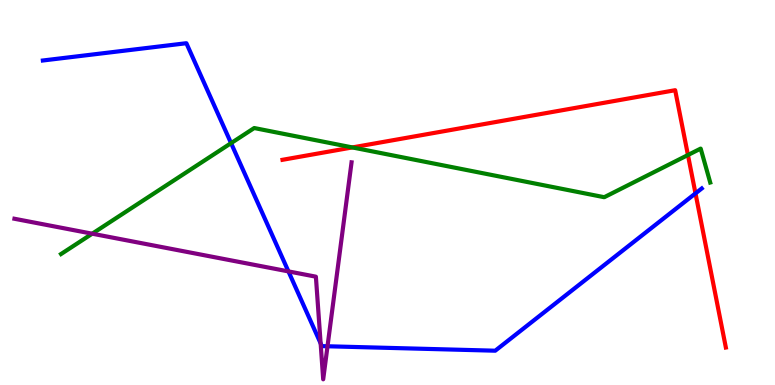[{'lines': ['blue', 'red'], 'intersections': [{'x': 8.97, 'y': 4.98}]}, {'lines': ['green', 'red'], 'intersections': [{'x': 4.55, 'y': 6.17}, {'x': 8.88, 'y': 5.97}]}, {'lines': ['purple', 'red'], 'intersections': []}, {'lines': ['blue', 'green'], 'intersections': [{'x': 2.98, 'y': 6.28}]}, {'lines': ['blue', 'purple'], 'intersections': [{'x': 3.72, 'y': 2.95}, {'x': 4.14, 'y': 1.08}, {'x': 4.23, 'y': 1.01}]}, {'lines': ['green', 'purple'], 'intersections': [{'x': 1.19, 'y': 3.93}]}]